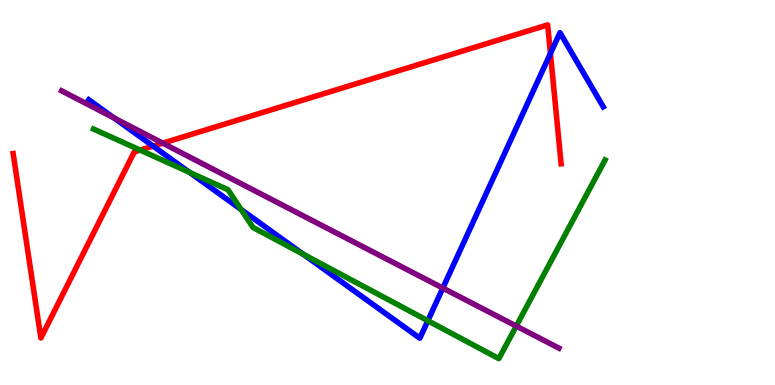[{'lines': ['blue', 'red'], 'intersections': [{'x': 1.98, 'y': 6.2}, {'x': 7.1, 'y': 8.61}]}, {'lines': ['green', 'red'], 'intersections': [{'x': 1.81, 'y': 6.1}]}, {'lines': ['purple', 'red'], 'intersections': [{'x': 2.1, 'y': 6.28}]}, {'lines': ['blue', 'green'], 'intersections': [{'x': 2.45, 'y': 5.52}, {'x': 3.11, 'y': 4.56}, {'x': 3.91, 'y': 3.39}, {'x': 5.52, 'y': 1.67}]}, {'lines': ['blue', 'purple'], 'intersections': [{'x': 1.47, 'y': 6.94}, {'x': 5.71, 'y': 2.52}]}, {'lines': ['green', 'purple'], 'intersections': [{'x': 6.66, 'y': 1.53}]}]